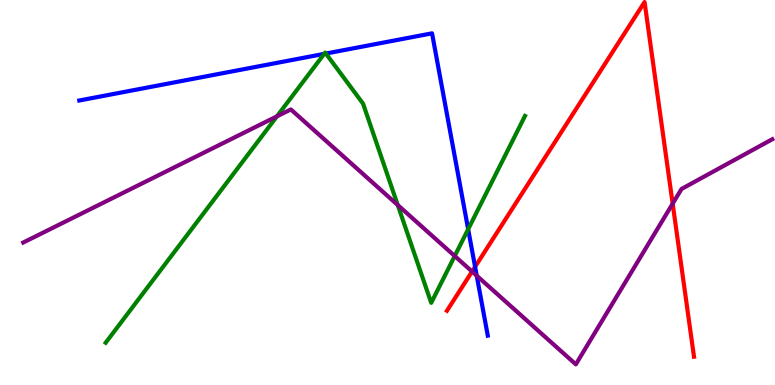[{'lines': ['blue', 'red'], 'intersections': [{'x': 6.13, 'y': 3.07}]}, {'lines': ['green', 'red'], 'intersections': []}, {'lines': ['purple', 'red'], 'intersections': [{'x': 6.09, 'y': 2.95}, {'x': 8.68, 'y': 4.71}]}, {'lines': ['blue', 'green'], 'intersections': [{'x': 4.18, 'y': 8.6}, {'x': 4.2, 'y': 8.61}, {'x': 6.04, 'y': 4.05}]}, {'lines': ['blue', 'purple'], 'intersections': [{'x': 6.15, 'y': 2.84}]}, {'lines': ['green', 'purple'], 'intersections': [{'x': 3.57, 'y': 6.98}, {'x': 5.13, 'y': 4.67}, {'x': 5.87, 'y': 3.35}]}]